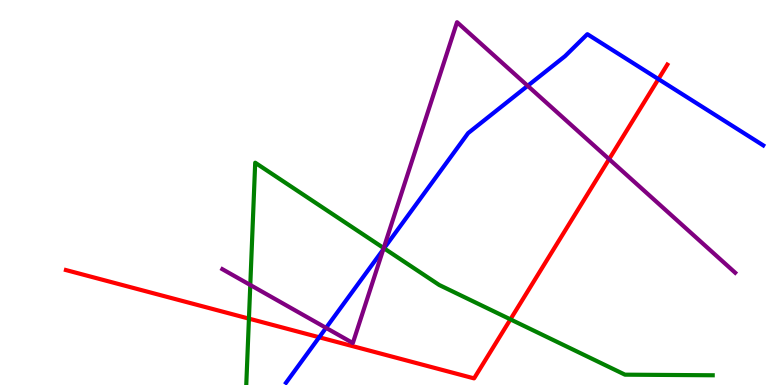[{'lines': ['blue', 'red'], 'intersections': [{'x': 4.12, 'y': 1.24}, {'x': 8.5, 'y': 7.95}]}, {'lines': ['green', 'red'], 'intersections': [{'x': 3.21, 'y': 1.72}, {'x': 6.59, 'y': 1.7}]}, {'lines': ['purple', 'red'], 'intersections': [{'x': 7.86, 'y': 5.87}]}, {'lines': ['blue', 'green'], 'intersections': [{'x': 4.96, 'y': 3.55}]}, {'lines': ['blue', 'purple'], 'intersections': [{'x': 4.21, 'y': 1.48}, {'x': 4.94, 'y': 3.52}, {'x': 6.81, 'y': 7.77}]}, {'lines': ['green', 'purple'], 'intersections': [{'x': 3.23, 'y': 2.6}, {'x': 4.95, 'y': 3.56}]}]